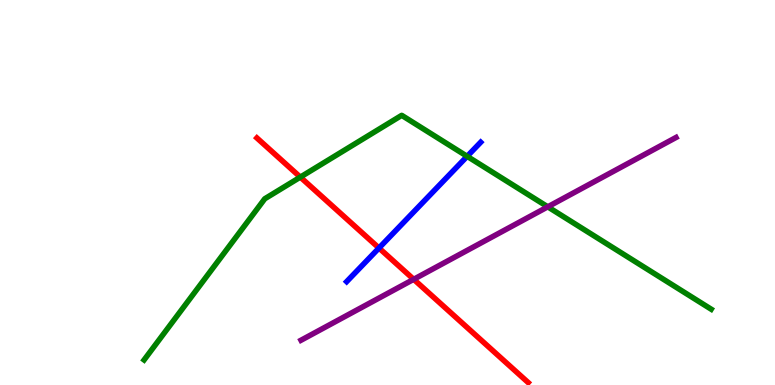[{'lines': ['blue', 'red'], 'intersections': [{'x': 4.89, 'y': 3.56}]}, {'lines': ['green', 'red'], 'intersections': [{'x': 3.88, 'y': 5.4}]}, {'lines': ['purple', 'red'], 'intersections': [{'x': 5.34, 'y': 2.75}]}, {'lines': ['blue', 'green'], 'intersections': [{'x': 6.03, 'y': 5.94}]}, {'lines': ['blue', 'purple'], 'intersections': []}, {'lines': ['green', 'purple'], 'intersections': [{'x': 7.07, 'y': 4.63}]}]